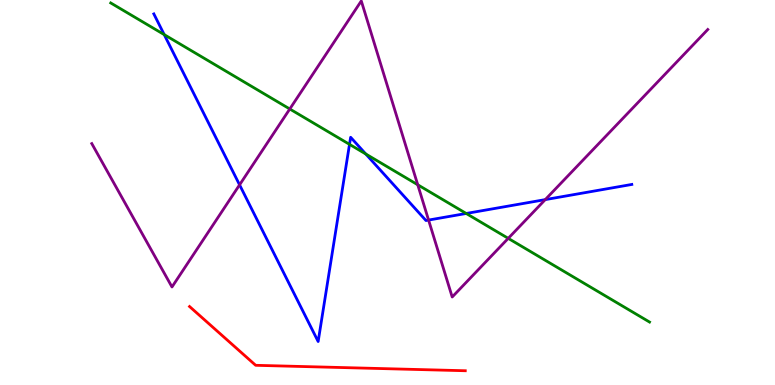[{'lines': ['blue', 'red'], 'intersections': []}, {'lines': ['green', 'red'], 'intersections': []}, {'lines': ['purple', 'red'], 'intersections': []}, {'lines': ['blue', 'green'], 'intersections': [{'x': 2.12, 'y': 9.1}, {'x': 4.51, 'y': 6.25}, {'x': 4.72, 'y': 6.0}, {'x': 6.02, 'y': 4.46}]}, {'lines': ['blue', 'purple'], 'intersections': [{'x': 3.09, 'y': 5.2}, {'x': 5.53, 'y': 4.28}, {'x': 7.04, 'y': 4.82}]}, {'lines': ['green', 'purple'], 'intersections': [{'x': 3.74, 'y': 7.17}, {'x': 5.39, 'y': 5.2}, {'x': 6.56, 'y': 3.81}]}]